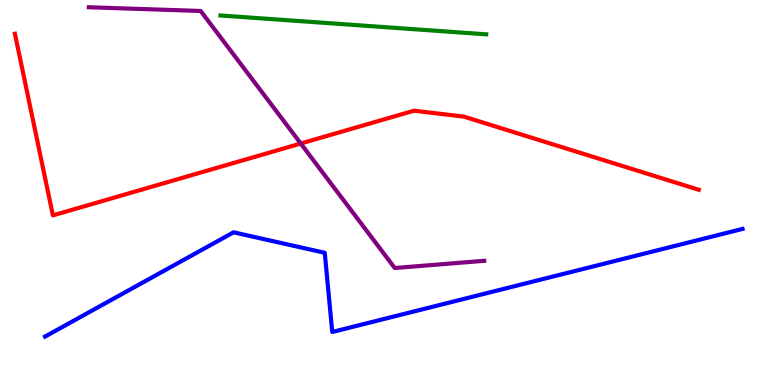[{'lines': ['blue', 'red'], 'intersections': []}, {'lines': ['green', 'red'], 'intersections': []}, {'lines': ['purple', 'red'], 'intersections': [{'x': 3.88, 'y': 6.27}]}, {'lines': ['blue', 'green'], 'intersections': []}, {'lines': ['blue', 'purple'], 'intersections': []}, {'lines': ['green', 'purple'], 'intersections': []}]